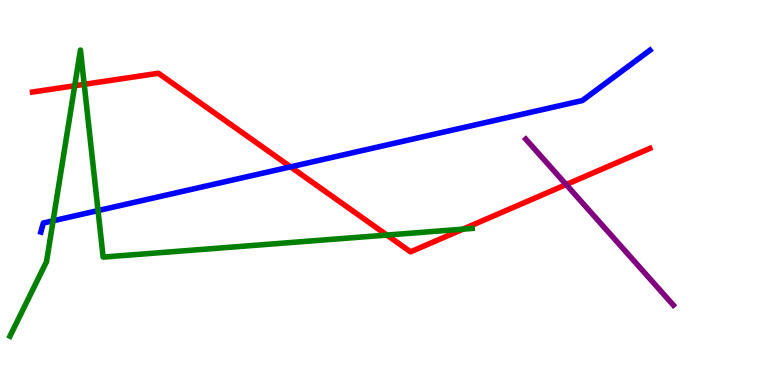[{'lines': ['blue', 'red'], 'intersections': [{'x': 3.75, 'y': 5.67}]}, {'lines': ['green', 'red'], 'intersections': [{'x': 0.964, 'y': 7.77}, {'x': 1.09, 'y': 7.81}, {'x': 4.99, 'y': 3.89}, {'x': 5.97, 'y': 4.05}]}, {'lines': ['purple', 'red'], 'intersections': [{'x': 7.31, 'y': 5.21}]}, {'lines': ['blue', 'green'], 'intersections': [{'x': 0.685, 'y': 4.27}, {'x': 1.27, 'y': 4.53}]}, {'lines': ['blue', 'purple'], 'intersections': []}, {'lines': ['green', 'purple'], 'intersections': []}]